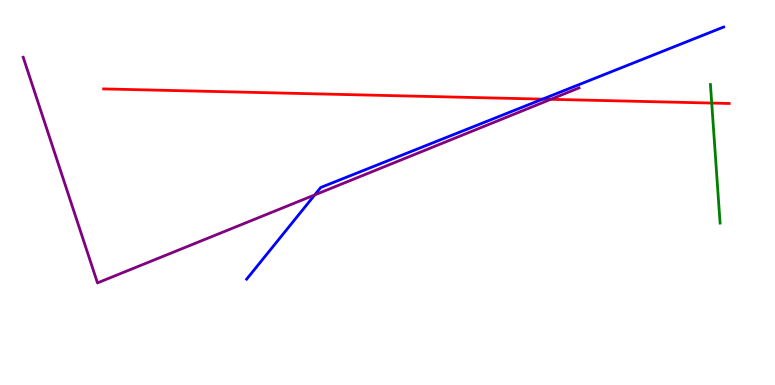[{'lines': ['blue', 'red'], 'intersections': [{'x': 7.0, 'y': 7.43}]}, {'lines': ['green', 'red'], 'intersections': [{'x': 9.18, 'y': 7.32}]}, {'lines': ['purple', 'red'], 'intersections': [{'x': 7.11, 'y': 7.42}]}, {'lines': ['blue', 'green'], 'intersections': []}, {'lines': ['blue', 'purple'], 'intersections': [{'x': 4.06, 'y': 4.94}]}, {'lines': ['green', 'purple'], 'intersections': []}]